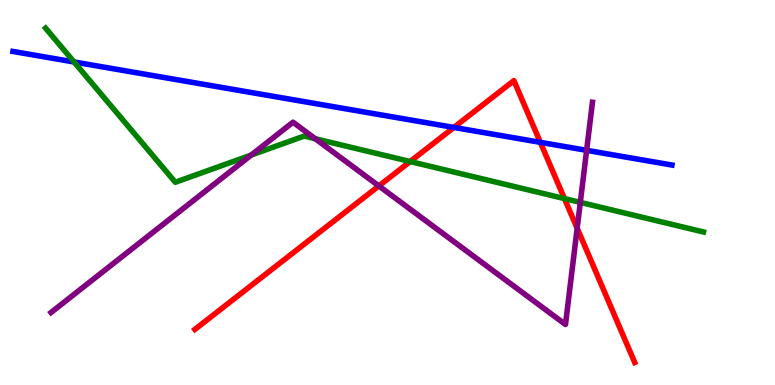[{'lines': ['blue', 'red'], 'intersections': [{'x': 5.86, 'y': 6.69}, {'x': 6.97, 'y': 6.3}]}, {'lines': ['green', 'red'], 'intersections': [{'x': 5.29, 'y': 5.8}, {'x': 7.28, 'y': 4.84}]}, {'lines': ['purple', 'red'], 'intersections': [{'x': 4.89, 'y': 5.17}, {'x': 7.45, 'y': 4.07}]}, {'lines': ['blue', 'green'], 'intersections': [{'x': 0.956, 'y': 8.39}]}, {'lines': ['blue', 'purple'], 'intersections': [{'x': 7.57, 'y': 6.1}]}, {'lines': ['green', 'purple'], 'intersections': [{'x': 3.24, 'y': 5.97}, {'x': 4.07, 'y': 6.4}, {'x': 7.49, 'y': 4.74}]}]